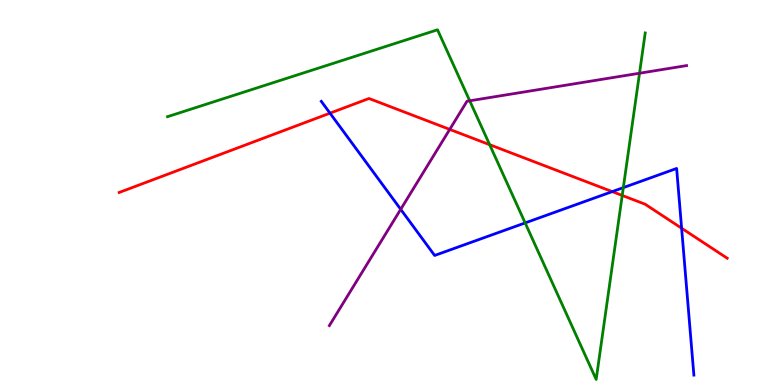[{'lines': ['blue', 'red'], 'intersections': [{'x': 4.26, 'y': 7.06}, {'x': 7.9, 'y': 5.02}, {'x': 8.8, 'y': 4.07}]}, {'lines': ['green', 'red'], 'intersections': [{'x': 6.32, 'y': 6.24}, {'x': 8.03, 'y': 4.92}]}, {'lines': ['purple', 'red'], 'intersections': [{'x': 5.8, 'y': 6.64}]}, {'lines': ['blue', 'green'], 'intersections': [{'x': 6.78, 'y': 4.21}, {'x': 8.04, 'y': 5.13}]}, {'lines': ['blue', 'purple'], 'intersections': [{'x': 5.17, 'y': 4.56}]}, {'lines': ['green', 'purple'], 'intersections': [{'x': 6.06, 'y': 7.38}, {'x': 8.25, 'y': 8.1}]}]